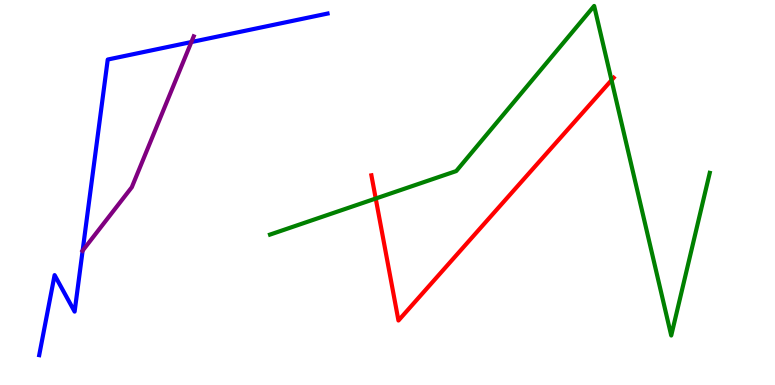[{'lines': ['blue', 'red'], 'intersections': []}, {'lines': ['green', 'red'], 'intersections': [{'x': 4.85, 'y': 4.84}, {'x': 7.89, 'y': 7.92}]}, {'lines': ['purple', 'red'], 'intersections': []}, {'lines': ['blue', 'green'], 'intersections': []}, {'lines': ['blue', 'purple'], 'intersections': [{'x': 1.07, 'y': 3.49}, {'x': 2.47, 'y': 8.91}]}, {'lines': ['green', 'purple'], 'intersections': []}]